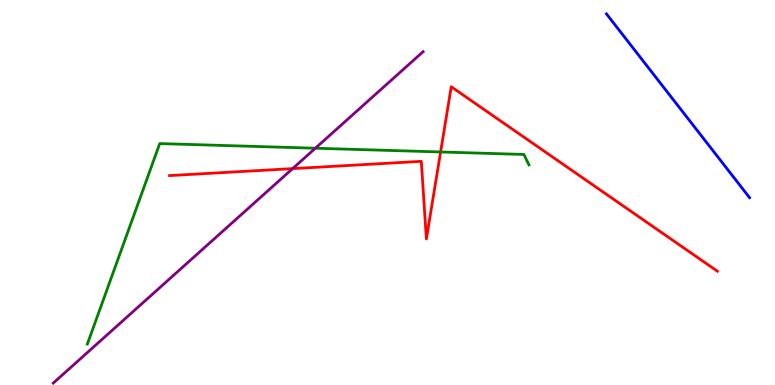[{'lines': ['blue', 'red'], 'intersections': []}, {'lines': ['green', 'red'], 'intersections': [{'x': 5.68, 'y': 6.05}]}, {'lines': ['purple', 'red'], 'intersections': [{'x': 3.78, 'y': 5.62}]}, {'lines': ['blue', 'green'], 'intersections': []}, {'lines': ['blue', 'purple'], 'intersections': []}, {'lines': ['green', 'purple'], 'intersections': [{'x': 4.07, 'y': 6.15}]}]